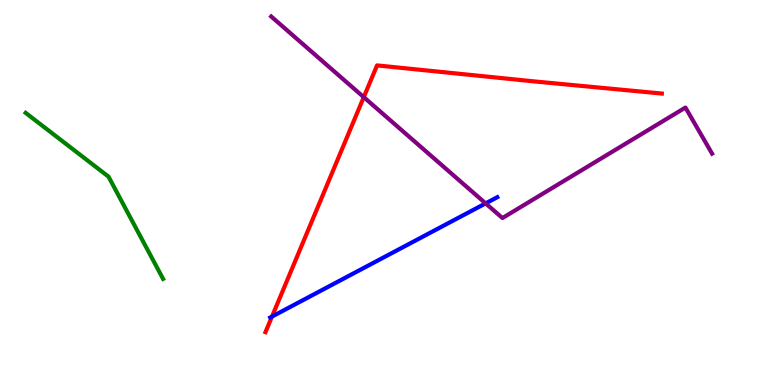[{'lines': ['blue', 'red'], 'intersections': [{'x': 3.51, 'y': 1.78}]}, {'lines': ['green', 'red'], 'intersections': []}, {'lines': ['purple', 'red'], 'intersections': [{'x': 4.69, 'y': 7.48}]}, {'lines': ['blue', 'green'], 'intersections': []}, {'lines': ['blue', 'purple'], 'intersections': [{'x': 6.27, 'y': 4.72}]}, {'lines': ['green', 'purple'], 'intersections': []}]